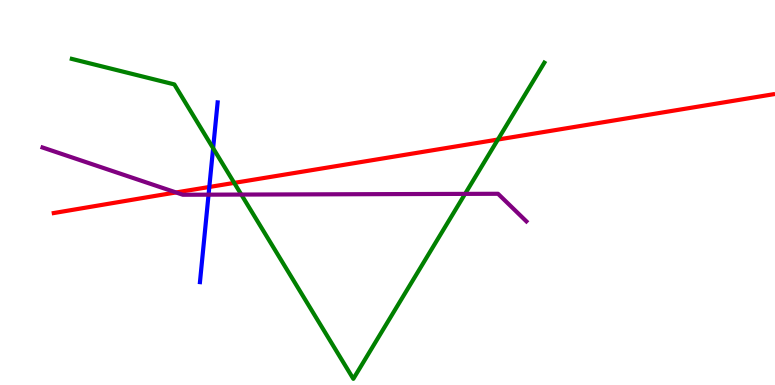[{'lines': ['blue', 'red'], 'intersections': [{'x': 2.7, 'y': 5.14}]}, {'lines': ['green', 'red'], 'intersections': [{'x': 3.02, 'y': 5.25}, {'x': 6.42, 'y': 6.38}]}, {'lines': ['purple', 'red'], 'intersections': [{'x': 2.27, 'y': 5.0}]}, {'lines': ['blue', 'green'], 'intersections': [{'x': 2.75, 'y': 6.15}]}, {'lines': ['blue', 'purple'], 'intersections': [{'x': 2.69, 'y': 4.94}]}, {'lines': ['green', 'purple'], 'intersections': [{'x': 3.11, 'y': 4.95}, {'x': 6.0, 'y': 4.96}]}]